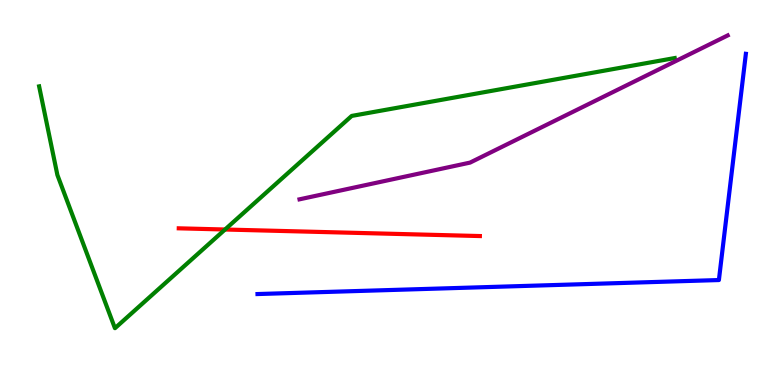[{'lines': ['blue', 'red'], 'intersections': []}, {'lines': ['green', 'red'], 'intersections': [{'x': 2.9, 'y': 4.04}]}, {'lines': ['purple', 'red'], 'intersections': []}, {'lines': ['blue', 'green'], 'intersections': []}, {'lines': ['blue', 'purple'], 'intersections': []}, {'lines': ['green', 'purple'], 'intersections': []}]